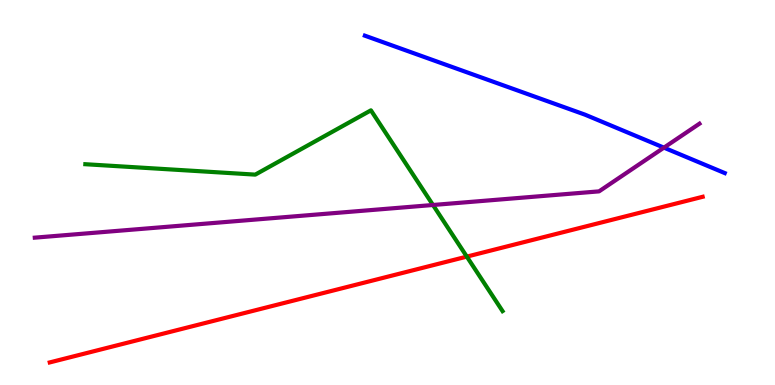[{'lines': ['blue', 'red'], 'intersections': []}, {'lines': ['green', 'red'], 'intersections': [{'x': 6.02, 'y': 3.33}]}, {'lines': ['purple', 'red'], 'intersections': []}, {'lines': ['blue', 'green'], 'intersections': []}, {'lines': ['blue', 'purple'], 'intersections': [{'x': 8.57, 'y': 6.17}]}, {'lines': ['green', 'purple'], 'intersections': [{'x': 5.59, 'y': 4.68}]}]